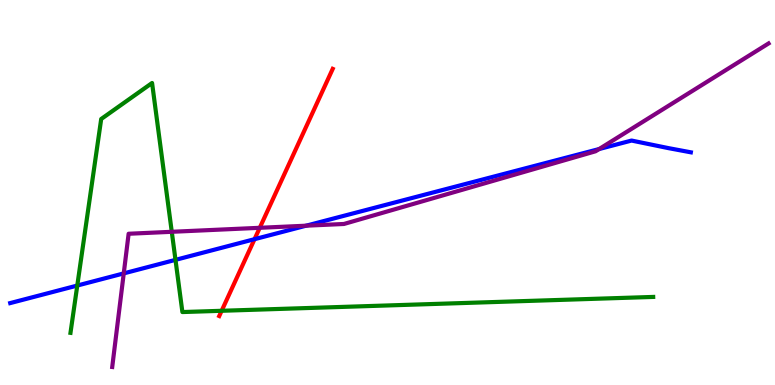[{'lines': ['blue', 'red'], 'intersections': [{'x': 3.28, 'y': 3.79}]}, {'lines': ['green', 'red'], 'intersections': [{'x': 2.86, 'y': 1.93}]}, {'lines': ['purple', 'red'], 'intersections': [{'x': 3.35, 'y': 4.08}]}, {'lines': ['blue', 'green'], 'intersections': [{'x': 0.997, 'y': 2.58}, {'x': 2.26, 'y': 3.25}]}, {'lines': ['blue', 'purple'], 'intersections': [{'x': 1.6, 'y': 2.9}, {'x': 3.95, 'y': 4.14}, {'x': 7.73, 'y': 6.13}]}, {'lines': ['green', 'purple'], 'intersections': [{'x': 2.22, 'y': 3.98}]}]